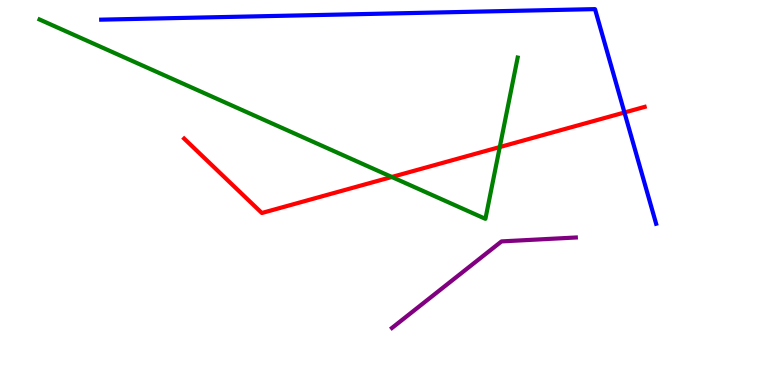[{'lines': ['blue', 'red'], 'intersections': [{'x': 8.06, 'y': 7.08}]}, {'lines': ['green', 'red'], 'intersections': [{'x': 5.06, 'y': 5.4}, {'x': 6.45, 'y': 6.18}]}, {'lines': ['purple', 'red'], 'intersections': []}, {'lines': ['blue', 'green'], 'intersections': []}, {'lines': ['blue', 'purple'], 'intersections': []}, {'lines': ['green', 'purple'], 'intersections': []}]